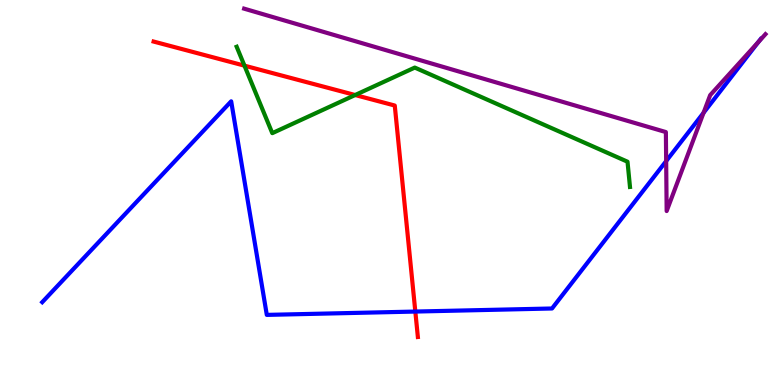[{'lines': ['blue', 'red'], 'intersections': [{'x': 5.36, 'y': 1.91}]}, {'lines': ['green', 'red'], 'intersections': [{'x': 3.15, 'y': 8.29}, {'x': 4.58, 'y': 7.53}]}, {'lines': ['purple', 'red'], 'intersections': []}, {'lines': ['blue', 'green'], 'intersections': []}, {'lines': ['blue', 'purple'], 'intersections': [{'x': 8.6, 'y': 5.82}, {'x': 9.08, 'y': 7.07}, {'x': 9.79, 'y': 8.91}]}, {'lines': ['green', 'purple'], 'intersections': []}]